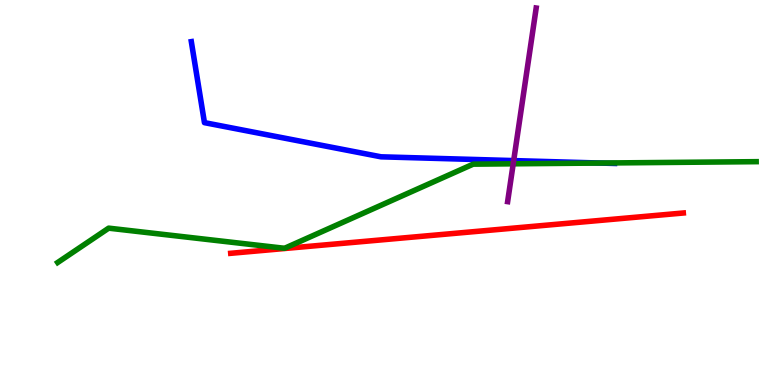[{'lines': ['blue', 'red'], 'intersections': []}, {'lines': ['green', 'red'], 'intersections': []}, {'lines': ['purple', 'red'], 'intersections': []}, {'lines': ['blue', 'green'], 'intersections': [{'x': 7.74, 'y': 5.77}]}, {'lines': ['blue', 'purple'], 'intersections': [{'x': 6.63, 'y': 5.83}]}, {'lines': ['green', 'purple'], 'intersections': [{'x': 6.62, 'y': 5.75}]}]